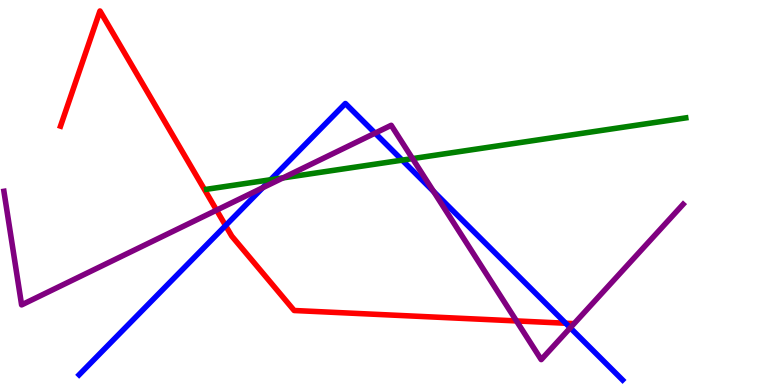[{'lines': ['blue', 'red'], 'intersections': [{'x': 2.91, 'y': 4.14}, {'x': 7.3, 'y': 1.6}]}, {'lines': ['green', 'red'], 'intersections': []}, {'lines': ['purple', 'red'], 'intersections': [{'x': 2.79, 'y': 4.54}, {'x': 6.66, 'y': 1.66}]}, {'lines': ['blue', 'green'], 'intersections': [{'x': 3.49, 'y': 5.33}, {'x': 5.19, 'y': 5.84}]}, {'lines': ['blue', 'purple'], 'intersections': [{'x': 3.39, 'y': 5.12}, {'x': 4.84, 'y': 6.54}, {'x': 5.59, 'y': 5.03}, {'x': 7.36, 'y': 1.49}]}, {'lines': ['green', 'purple'], 'intersections': [{'x': 3.65, 'y': 5.38}, {'x': 5.32, 'y': 5.88}]}]